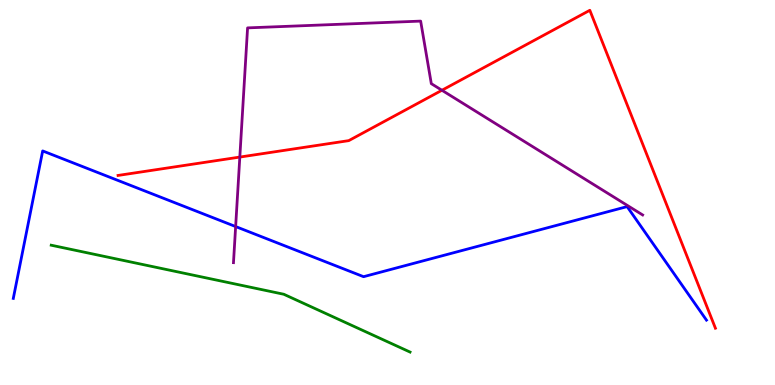[{'lines': ['blue', 'red'], 'intersections': []}, {'lines': ['green', 'red'], 'intersections': []}, {'lines': ['purple', 'red'], 'intersections': [{'x': 3.09, 'y': 5.92}, {'x': 5.7, 'y': 7.66}]}, {'lines': ['blue', 'green'], 'intersections': []}, {'lines': ['blue', 'purple'], 'intersections': [{'x': 3.04, 'y': 4.12}]}, {'lines': ['green', 'purple'], 'intersections': []}]